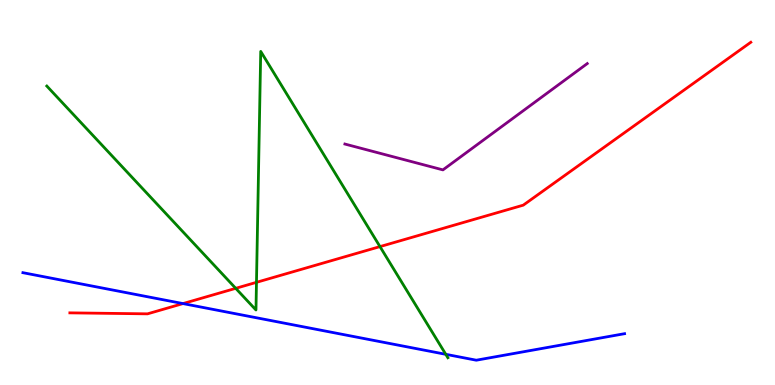[{'lines': ['blue', 'red'], 'intersections': [{'x': 2.36, 'y': 2.11}]}, {'lines': ['green', 'red'], 'intersections': [{'x': 3.04, 'y': 2.51}, {'x': 3.31, 'y': 2.67}, {'x': 4.9, 'y': 3.59}]}, {'lines': ['purple', 'red'], 'intersections': []}, {'lines': ['blue', 'green'], 'intersections': [{'x': 5.75, 'y': 0.797}]}, {'lines': ['blue', 'purple'], 'intersections': []}, {'lines': ['green', 'purple'], 'intersections': []}]